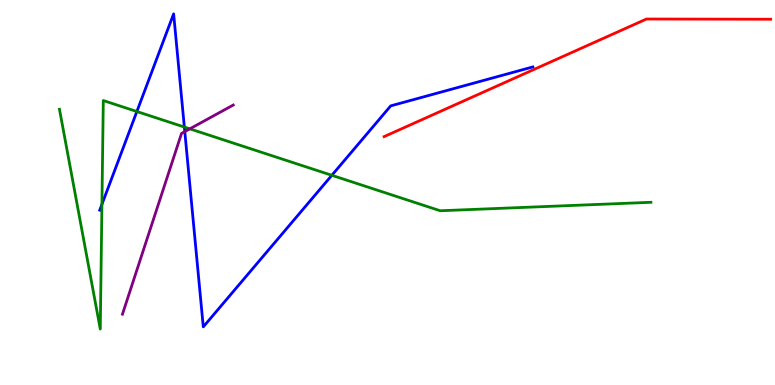[{'lines': ['blue', 'red'], 'intersections': []}, {'lines': ['green', 'red'], 'intersections': []}, {'lines': ['purple', 'red'], 'intersections': []}, {'lines': ['blue', 'green'], 'intersections': [{'x': 1.32, 'y': 4.69}, {'x': 1.77, 'y': 7.1}, {'x': 2.38, 'y': 6.7}, {'x': 4.28, 'y': 5.45}]}, {'lines': ['blue', 'purple'], 'intersections': [{'x': 2.38, 'y': 6.58}]}, {'lines': ['green', 'purple'], 'intersections': [{'x': 2.45, 'y': 6.65}]}]